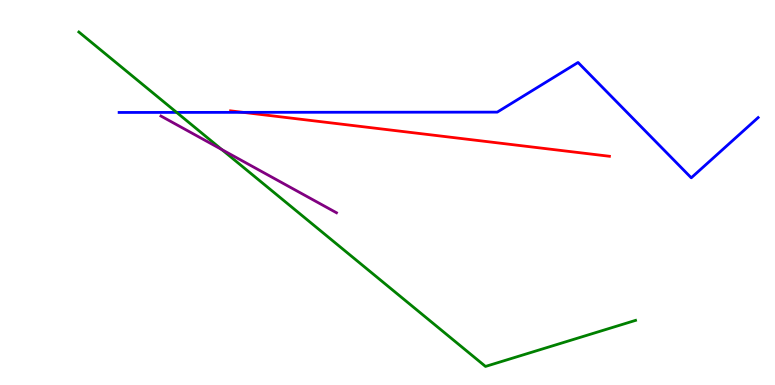[{'lines': ['blue', 'red'], 'intersections': [{'x': 3.14, 'y': 7.08}]}, {'lines': ['green', 'red'], 'intersections': []}, {'lines': ['purple', 'red'], 'intersections': []}, {'lines': ['blue', 'green'], 'intersections': [{'x': 2.28, 'y': 7.08}]}, {'lines': ['blue', 'purple'], 'intersections': []}, {'lines': ['green', 'purple'], 'intersections': [{'x': 2.86, 'y': 6.12}]}]